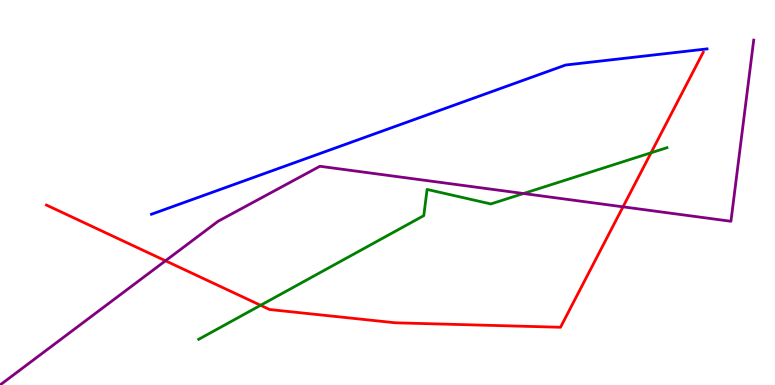[{'lines': ['blue', 'red'], 'intersections': []}, {'lines': ['green', 'red'], 'intersections': [{'x': 3.36, 'y': 2.07}, {'x': 8.4, 'y': 6.03}]}, {'lines': ['purple', 'red'], 'intersections': [{'x': 2.14, 'y': 3.23}, {'x': 8.04, 'y': 4.63}]}, {'lines': ['blue', 'green'], 'intersections': []}, {'lines': ['blue', 'purple'], 'intersections': []}, {'lines': ['green', 'purple'], 'intersections': [{'x': 6.75, 'y': 4.97}]}]